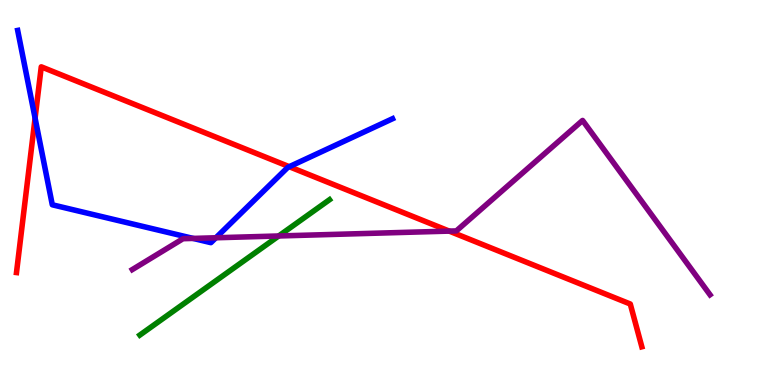[{'lines': ['blue', 'red'], 'intersections': [{'x': 0.453, 'y': 6.93}, {'x': 3.73, 'y': 5.67}]}, {'lines': ['green', 'red'], 'intersections': []}, {'lines': ['purple', 'red'], 'intersections': [{'x': 5.8, 'y': 4.0}]}, {'lines': ['blue', 'green'], 'intersections': []}, {'lines': ['blue', 'purple'], 'intersections': [{'x': 2.49, 'y': 3.81}, {'x': 2.79, 'y': 3.82}]}, {'lines': ['green', 'purple'], 'intersections': [{'x': 3.6, 'y': 3.87}]}]